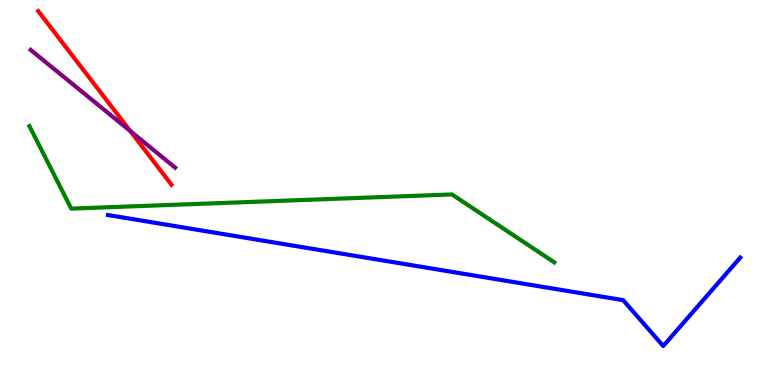[{'lines': ['blue', 'red'], 'intersections': []}, {'lines': ['green', 'red'], 'intersections': []}, {'lines': ['purple', 'red'], 'intersections': [{'x': 1.68, 'y': 6.59}]}, {'lines': ['blue', 'green'], 'intersections': []}, {'lines': ['blue', 'purple'], 'intersections': []}, {'lines': ['green', 'purple'], 'intersections': []}]